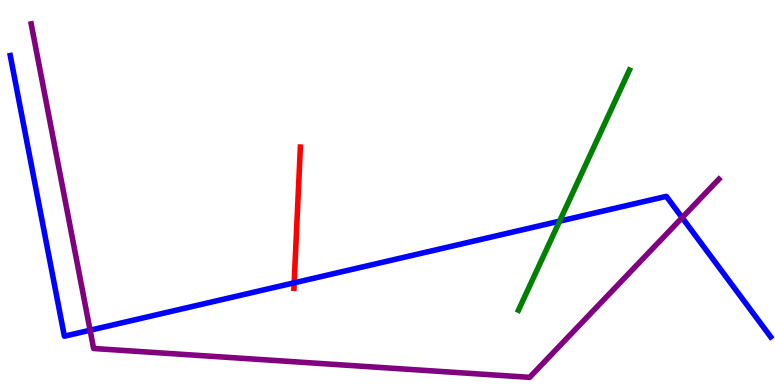[{'lines': ['blue', 'red'], 'intersections': [{'x': 3.8, 'y': 2.65}]}, {'lines': ['green', 'red'], 'intersections': []}, {'lines': ['purple', 'red'], 'intersections': []}, {'lines': ['blue', 'green'], 'intersections': [{'x': 7.22, 'y': 4.26}]}, {'lines': ['blue', 'purple'], 'intersections': [{'x': 1.16, 'y': 1.42}, {'x': 8.8, 'y': 4.35}]}, {'lines': ['green', 'purple'], 'intersections': []}]